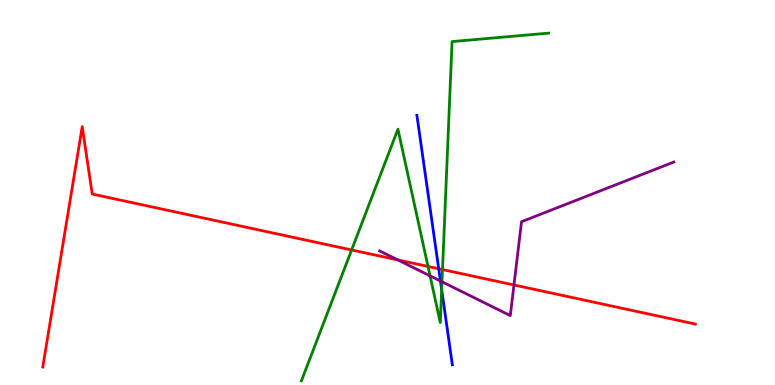[{'lines': ['blue', 'red'], 'intersections': [{'x': 5.66, 'y': 3.02}]}, {'lines': ['green', 'red'], 'intersections': [{'x': 4.54, 'y': 3.51}, {'x': 5.52, 'y': 3.08}, {'x': 5.71, 'y': 3.0}]}, {'lines': ['purple', 'red'], 'intersections': [{'x': 5.13, 'y': 3.25}, {'x': 6.63, 'y': 2.6}]}, {'lines': ['blue', 'green'], 'intersections': [{'x': 5.7, 'y': 2.48}]}, {'lines': ['blue', 'purple'], 'intersections': [{'x': 5.68, 'y': 2.7}]}, {'lines': ['green', 'purple'], 'intersections': [{'x': 5.55, 'y': 2.83}, {'x': 5.7, 'y': 2.68}]}]